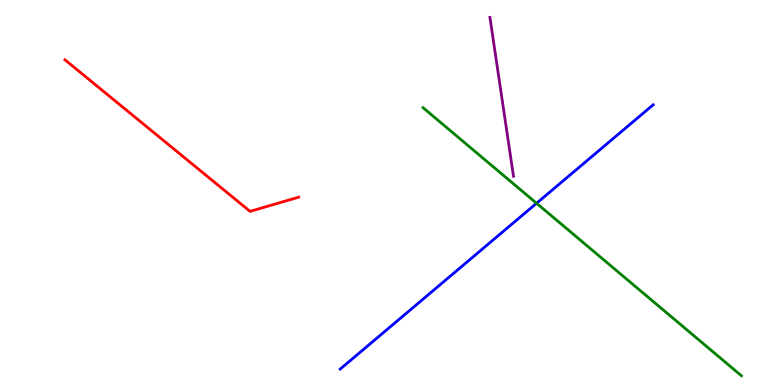[{'lines': ['blue', 'red'], 'intersections': []}, {'lines': ['green', 'red'], 'intersections': []}, {'lines': ['purple', 'red'], 'intersections': []}, {'lines': ['blue', 'green'], 'intersections': [{'x': 6.92, 'y': 4.72}]}, {'lines': ['blue', 'purple'], 'intersections': []}, {'lines': ['green', 'purple'], 'intersections': []}]